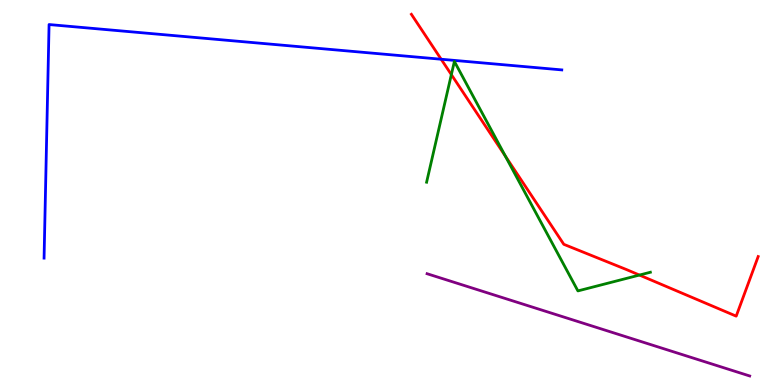[{'lines': ['blue', 'red'], 'intersections': [{'x': 5.69, 'y': 8.46}]}, {'lines': ['green', 'red'], 'intersections': [{'x': 5.82, 'y': 8.06}, {'x': 6.52, 'y': 5.95}, {'x': 8.25, 'y': 2.86}]}, {'lines': ['purple', 'red'], 'intersections': []}, {'lines': ['blue', 'green'], 'intersections': []}, {'lines': ['blue', 'purple'], 'intersections': []}, {'lines': ['green', 'purple'], 'intersections': []}]